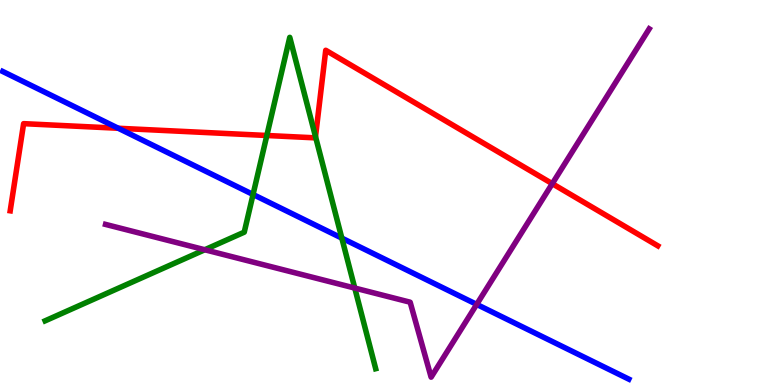[{'lines': ['blue', 'red'], 'intersections': [{'x': 1.53, 'y': 6.67}]}, {'lines': ['green', 'red'], 'intersections': [{'x': 3.44, 'y': 6.48}, {'x': 4.07, 'y': 6.45}]}, {'lines': ['purple', 'red'], 'intersections': [{'x': 7.13, 'y': 5.23}]}, {'lines': ['blue', 'green'], 'intersections': [{'x': 3.27, 'y': 4.95}, {'x': 4.41, 'y': 3.82}]}, {'lines': ['blue', 'purple'], 'intersections': [{'x': 6.15, 'y': 2.09}]}, {'lines': ['green', 'purple'], 'intersections': [{'x': 2.64, 'y': 3.51}, {'x': 4.58, 'y': 2.52}]}]